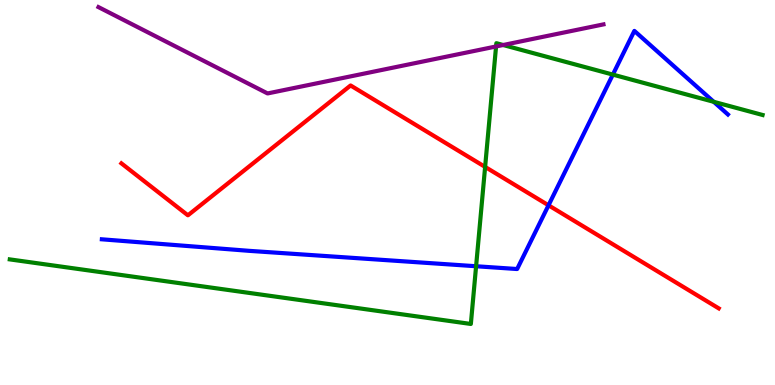[{'lines': ['blue', 'red'], 'intersections': [{'x': 7.08, 'y': 4.67}]}, {'lines': ['green', 'red'], 'intersections': [{'x': 6.26, 'y': 5.66}]}, {'lines': ['purple', 'red'], 'intersections': []}, {'lines': ['blue', 'green'], 'intersections': [{'x': 6.14, 'y': 3.08}, {'x': 7.91, 'y': 8.06}, {'x': 9.21, 'y': 7.36}]}, {'lines': ['blue', 'purple'], 'intersections': []}, {'lines': ['green', 'purple'], 'intersections': [{'x': 6.4, 'y': 8.79}, {'x': 6.49, 'y': 8.83}]}]